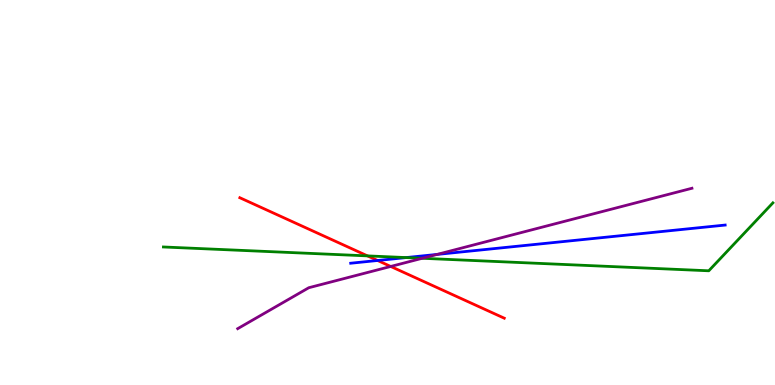[{'lines': ['blue', 'red'], 'intersections': [{'x': 4.87, 'y': 3.23}]}, {'lines': ['green', 'red'], 'intersections': [{'x': 4.74, 'y': 3.35}]}, {'lines': ['purple', 'red'], 'intersections': [{'x': 5.04, 'y': 3.08}]}, {'lines': ['blue', 'green'], 'intersections': [{'x': 5.24, 'y': 3.31}]}, {'lines': ['blue', 'purple'], 'intersections': [{'x': 5.64, 'y': 3.39}]}, {'lines': ['green', 'purple'], 'intersections': [{'x': 5.45, 'y': 3.29}]}]